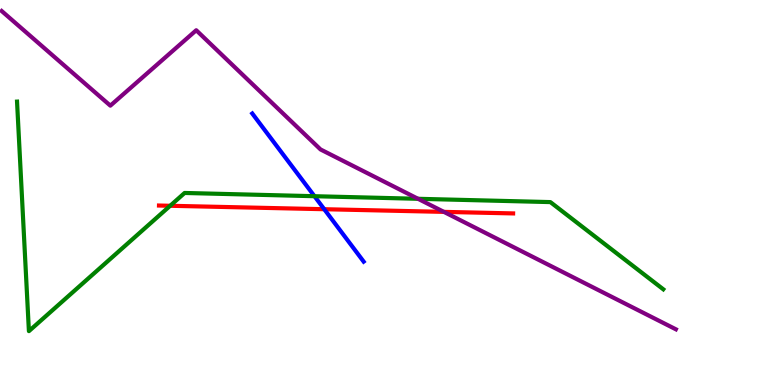[{'lines': ['blue', 'red'], 'intersections': [{'x': 4.18, 'y': 4.57}]}, {'lines': ['green', 'red'], 'intersections': [{'x': 2.2, 'y': 4.66}]}, {'lines': ['purple', 'red'], 'intersections': [{'x': 5.73, 'y': 4.5}]}, {'lines': ['blue', 'green'], 'intersections': [{'x': 4.06, 'y': 4.9}]}, {'lines': ['blue', 'purple'], 'intersections': []}, {'lines': ['green', 'purple'], 'intersections': [{'x': 5.39, 'y': 4.84}]}]